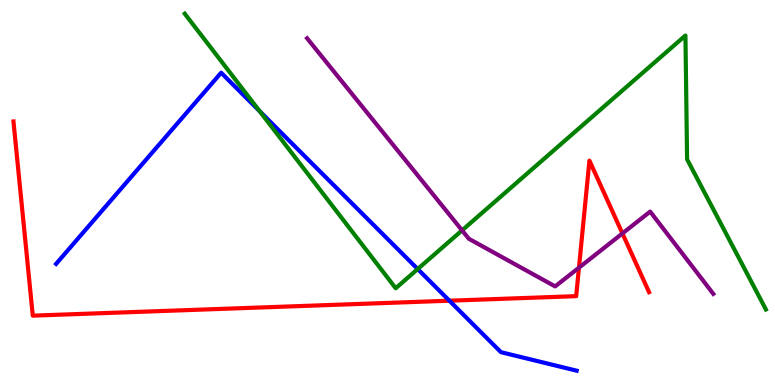[{'lines': ['blue', 'red'], 'intersections': [{'x': 5.8, 'y': 2.19}]}, {'lines': ['green', 'red'], 'intersections': []}, {'lines': ['purple', 'red'], 'intersections': [{'x': 7.47, 'y': 3.05}, {'x': 8.03, 'y': 3.94}]}, {'lines': ['blue', 'green'], 'intersections': [{'x': 3.35, 'y': 7.11}, {'x': 5.39, 'y': 3.01}]}, {'lines': ['blue', 'purple'], 'intersections': []}, {'lines': ['green', 'purple'], 'intersections': [{'x': 5.96, 'y': 4.02}]}]